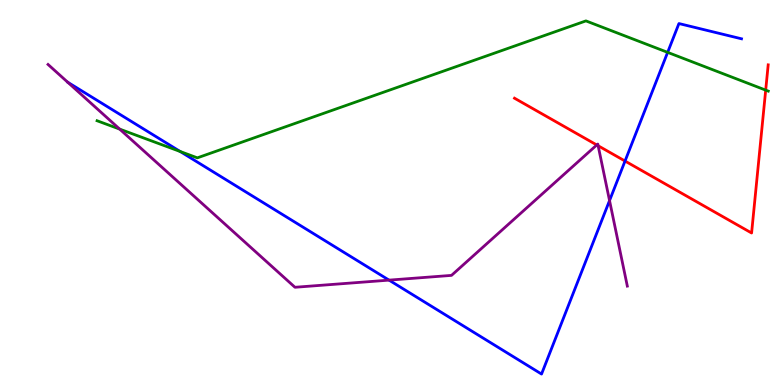[{'lines': ['blue', 'red'], 'intersections': [{'x': 8.06, 'y': 5.82}]}, {'lines': ['green', 'red'], 'intersections': [{'x': 9.88, 'y': 7.66}]}, {'lines': ['purple', 'red'], 'intersections': [{'x': 7.7, 'y': 6.23}, {'x': 7.72, 'y': 6.21}]}, {'lines': ['blue', 'green'], 'intersections': [{'x': 2.33, 'y': 6.06}, {'x': 8.61, 'y': 8.64}]}, {'lines': ['blue', 'purple'], 'intersections': [{'x': 5.02, 'y': 2.72}, {'x': 7.87, 'y': 4.79}]}, {'lines': ['green', 'purple'], 'intersections': [{'x': 1.54, 'y': 6.65}]}]